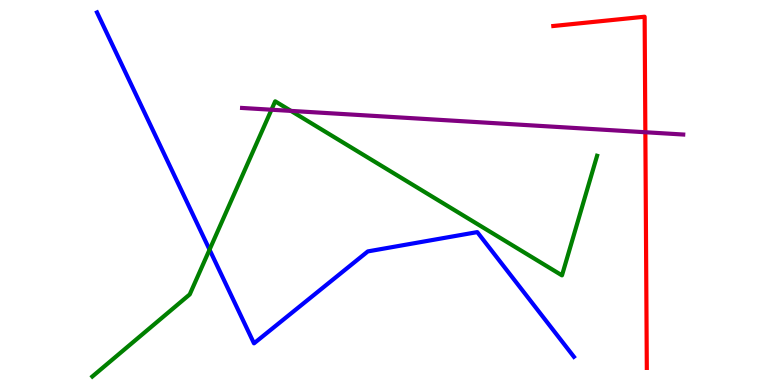[{'lines': ['blue', 'red'], 'intersections': []}, {'lines': ['green', 'red'], 'intersections': []}, {'lines': ['purple', 'red'], 'intersections': [{'x': 8.33, 'y': 6.57}]}, {'lines': ['blue', 'green'], 'intersections': [{'x': 2.7, 'y': 3.52}]}, {'lines': ['blue', 'purple'], 'intersections': []}, {'lines': ['green', 'purple'], 'intersections': [{'x': 3.5, 'y': 7.15}, {'x': 3.75, 'y': 7.12}]}]